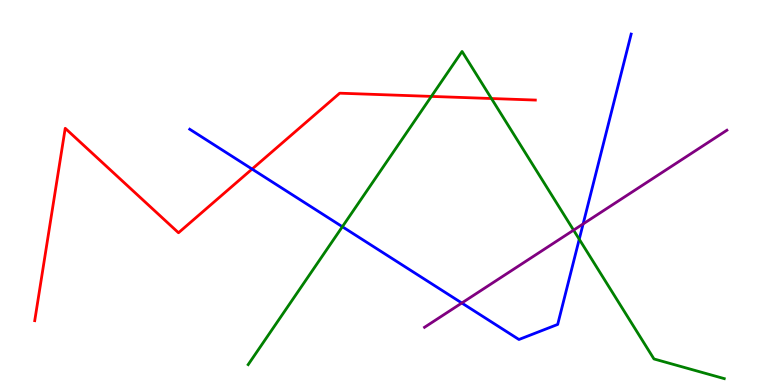[{'lines': ['blue', 'red'], 'intersections': [{'x': 3.25, 'y': 5.61}]}, {'lines': ['green', 'red'], 'intersections': [{'x': 5.57, 'y': 7.5}, {'x': 6.34, 'y': 7.44}]}, {'lines': ['purple', 'red'], 'intersections': []}, {'lines': ['blue', 'green'], 'intersections': [{'x': 4.42, 'y': 4.11}, {'x': 7.47, 'y': 3.79}]}, {'lines': ['blue', 'purple'], 'intersections': [{'x': 5.96, 'y': 2.13}, {'x': 7.52, 'y': 4.18}]}, {'lines': ['green', 'purple'], 'intersections': [{'x': 7.4, 'y': 4.02}]}]